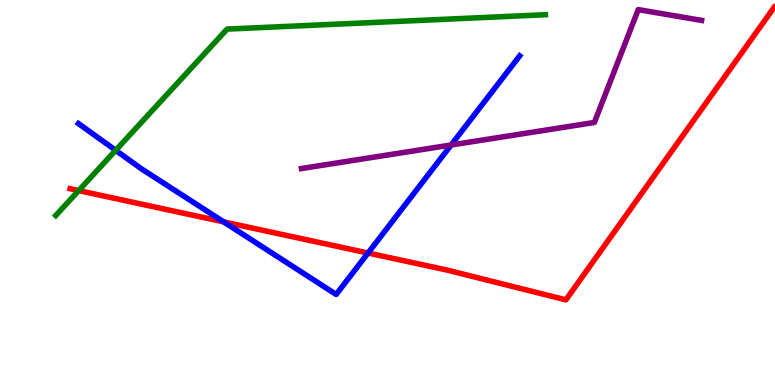[{'lines': ['blue', 'red'], 'intersections': [{'x': 2.89, 'y': 4.24}, {'x': 4.75, 'y': 3.43}]}, {'lines': ['green', 'red'], 'intersections': [{'x': 1.02, 'y': 5.05}]}, {'lines': ['purple', 'red'], 'intersections': []}, {'lines': ['blue', 'green'], 'intersections': [{'x': 1.49, 'y': 6.1}]}, {'lines': ['blue', 'purple'], 'intersections': [{'x': 5.82, 'y': 6.23}]}, {'lines': ['green', 'purple'], 'intersections': []}]